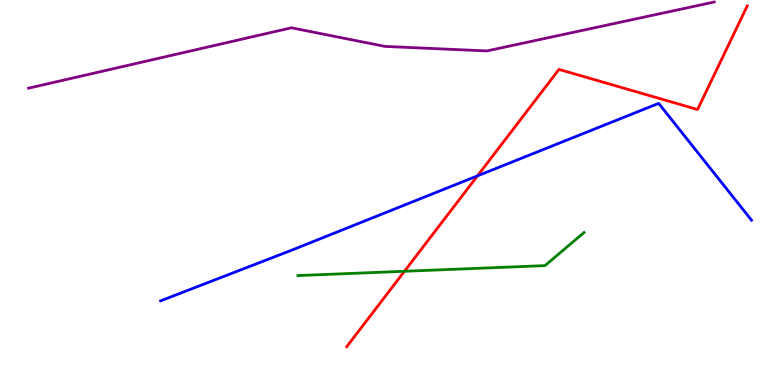[{'lines': ['blue', 'red'], 'intersections': [{'x': 6.16, 'y': 5.43}]}, {'lines': ['green', 'red'], 'intersections': [{'x': 5.22, 'y': 2.95}]}, {'lines': ['purple', 'red'], 'intersections': []}, {'lines': ['blue', 'green'], 'intersections': []}, {'lines': ['blue', 'purple'], 'intersections': []}, {'lines': ['green', 'purple'], 'intersections': []}]